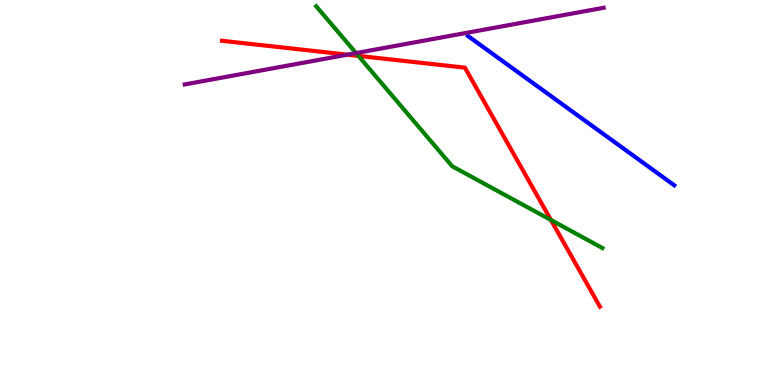[{'lines': ['blue', 'red'], 'intersections': []}, {'lines': ['green', 'red'], 'intersections': [{'x': 4.62, 'y': 8.55}, {'x': 7.11, 'y': 4.29}]}, {'lines': ['purple', 'red'], 'intersections': [{'x': 4.48, 'y': 8.58}]}, {'lines': ['blue', 'green'], 'intersections': []}, {'lines': ['blue', 'purple'], 'intersections': []}, {'lines': ['green', 'purple'], 'intersections': [{'x': 4.59, 'y': 8.62}]}]